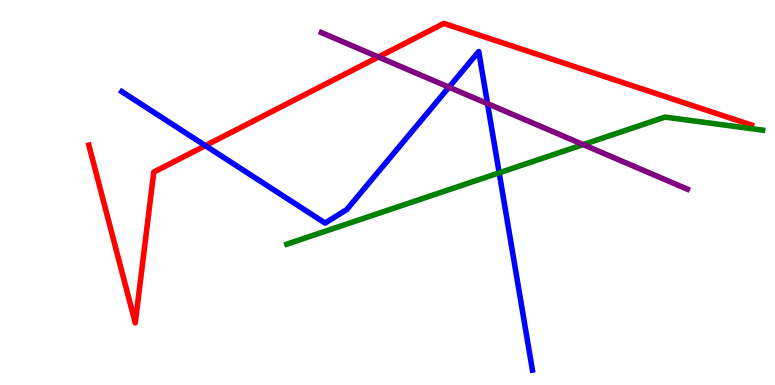[{'lines': ['blue', 'red'], 'intersections': [{'x': 2.65, 'y': 6.22}]}, {'lines': ['green', 'red'], 'intersections': []}, {'lines': ['purple', 'red'], 'intersections': [{'x': 4.88, 'y': 8.52}]}, {'lines': ['blue', 'green'], 'intersections': [{'x': 6.44, 'y': 5.51}]}, {'lines': ['blue', 'purple'], 'intersections': [{'x': 5.79, 'y': 7.74}, {'x': 6.29, 'y': 7.31}]}, {'lines': ['green', 'purple'], 'intersections': [{'x': 7.53, 'y': 6.24}]}]